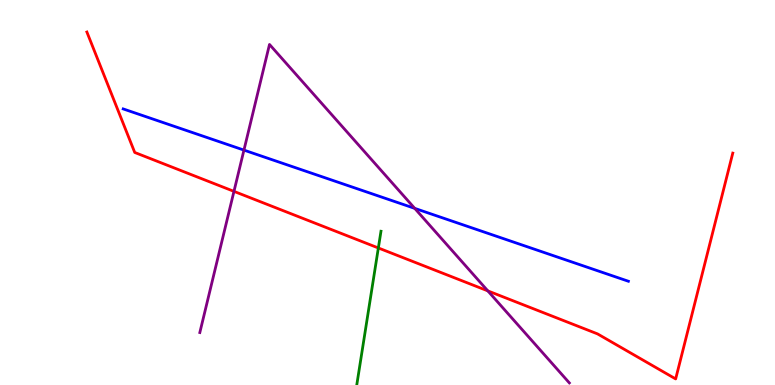[{'lines': ['blue', 'red'], 'intersections': []}, {'lines': ['green', 'red'], 'intersections': [{'x': 4.88, 'y': 3.56}]}, {'lines': ['purple', 'red'], 'intersections': [{'x': 3.02, 'y': 5.03}, {'x': 6.29, 'y': 2.44}]}, {'lines': ['blue', 'green'], 'intersections': []}, {'lines': ['blue', 'purple'], 'intersections': [{'x': 3.15, 'y': 6.1}, {'x': 5.35, 'y': 4.59}]}, {'lines': ['green', 'purple'], 'intersections': []}]